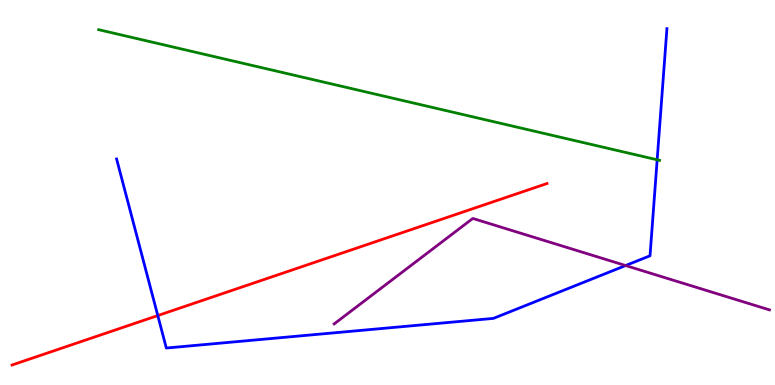[{'lines': ['blue', 'red'], 'intersections': [{'x': 2.04, 'y': 1.8}]}, {'lines': ['green', 'red'], 'intersections': []}, {'lines': ['purple', 'red'], 'intersections': []}, {'lines': ['blue', 'green'], 'intersections': [{'x': 8.48, 'y': 5.85}]}, {'lines': ['blue', 'purple'], 'intersections': [{'x': 8.07, 'y': 3.1}]}, {'lines': ['green', 'purple'], 'intersections': []}]